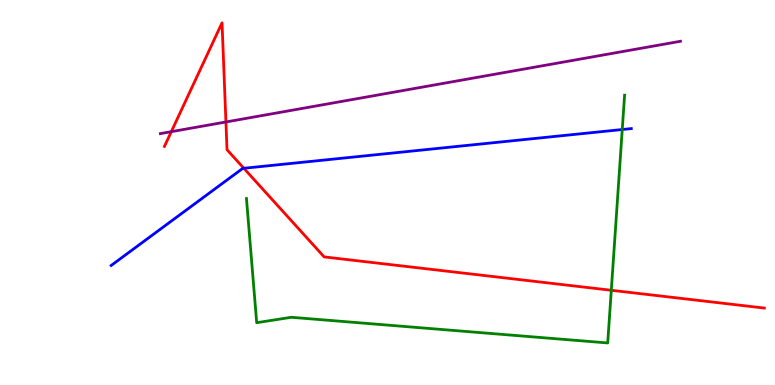[{'lines': ['blue', 'red'], 'intersections': [{'x': 3.15, 'y': 5.63}]}, {'lines': ['green', 'red'], 'intersections': [{'x': 7.89, 'y': 2.46}]}, {'lines': ['purple', 'red'], 'intersections': [{'x': 2.21, 'y': 6.58}, {'x': 2.92, 'y': 6.83}]}, {'lines': ['blue', 'green'], 'intersections': [{'x': 8.03, 'y': 6.64}]}, {'lines': ['blue', 'purple'], 'intersections': []}, {'lines': ['green', 'purple'], 'intersections': []}]